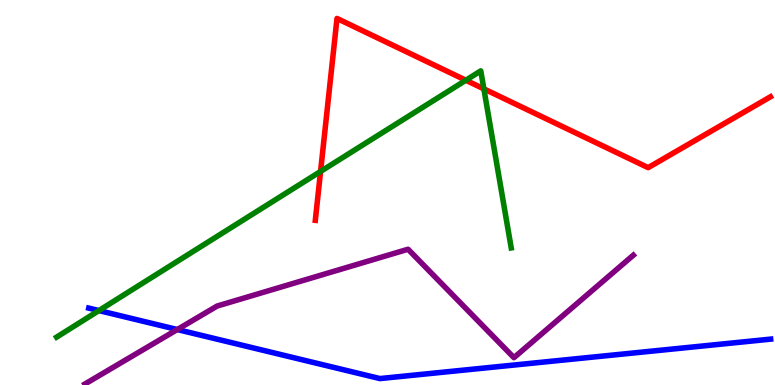[{'lines': ['blue', 'red'], 'intersections': []}, {'lines': ['green', 'red'], 'intersections': [{'x': 4.14, 'y': 5.55}, {'x': 6.01, 'y': 7.92}, {'x': 6.24, 'y': 7.69}]}, {'lines': ['purple', 'red'], 'intersections': []}, {'lines': ['blue', 'green'], 'intersections': [{'x': 1.28, 'y': 1.93}]}, {'lines': ['blue', 'purple'], 'intersections': [{'x': 2.29, 'y': 1.44}]}, {'lines': ['green', 'purple'], 'intersections': []}]